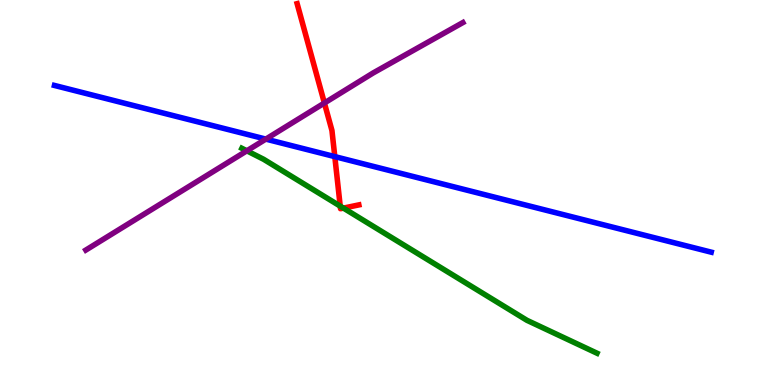[{'lines': ['blue', 'red'], 'intersections': [{'x': 4.32, 'y': 5.93}]}, {'lines': ['green', 'red'], 'intersections': [{'x': 4.39, 'y': 4.65}, {'x': 4.43, 'y': 4.59}]}, {'lines': ['purple', 'red'], 'intersections': [{'x': 4.19, 'y': 7.32}]}, {'lines': ['blue', 'green'], 'intersections': []}, {'lines': ['blue', 'purple'], 'intersections': [{'x': 3.43, 'y': 6.39}]}, {'lines': ['green', 'purple'], 'intersections': [{'x': 3.19, 'y': 6.08}]}]